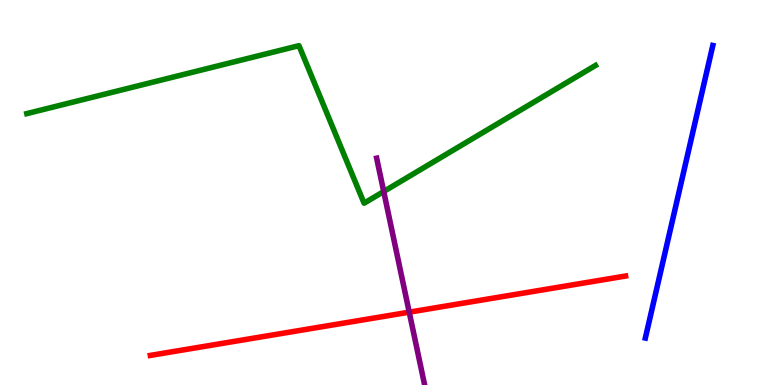[{'lines': ['blue', 'red'], 'intersections': []}, {'lines': ['green', 'red'], 'intersections': []}, {'lines': ['purple', 'red'], 'intersections': [{'x': 5.28, 'y': 1.89}]}, {'lines': ['blue', 'green'], 'intersections': []}, {'lines': ['blue', 'purple'], 'intersections': []}, {'lines': ['green', 'purple'], 'intersections': [{'x': 4.95, 'y': 5.03}]}]